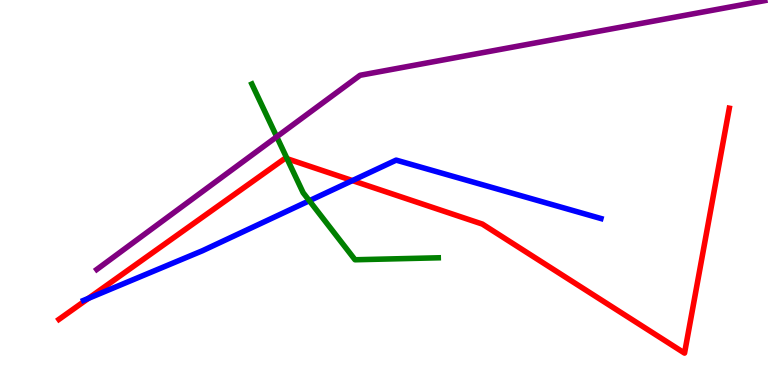[{'lines': ['blue', 'red'], 'intersections': [{'x': 1.14, 'y': 2.25}, {'x': 4.55, 'y': 5.31}]}, {'lines': ['green', 'red'], 'intersections': [{'x': 3.7, 'y': 5.88}]}, {'lines': ['purple', 'red'], 'intersections': []}, {'lines': ['blue', 'green'], 'intersections': [{'x': 3.99, 'y': 4.79}]}, {'lines': ['blue', 'purple'], 'intersections': []}, {'lines': ['green', 'purple'], 'intersections': [{'x': 3.57, 'y': 6.45}]}]